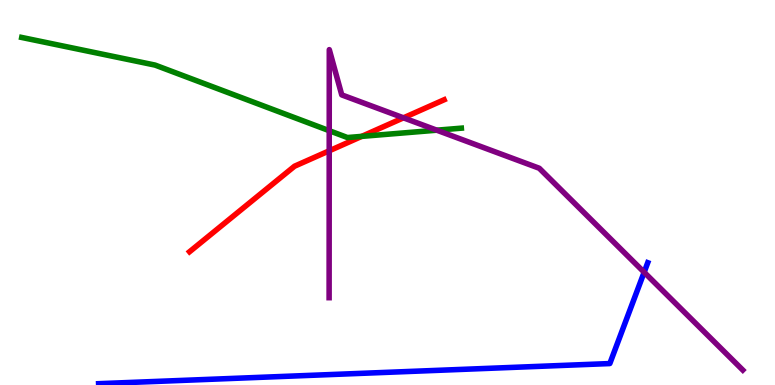[{'lines': ['blue', 'red'], 'intersections': []}, {'lines': ['green', 'red'], 'intersections': [{'x': 4.67, 'y': 6.46}]}, {'lines': ['purple', 'red'], 'intersections': [{'x': 4.25, 'y': 6.08}, {'x': 5.21, 'y': 6.94}]}, {'lines': ['blue', 'green'], 'intersections': []}, {'lines': ['blue', 'purple'], 'intersections': [{'x': 8.31, 'y': 2.93}]}, {'lines': ['green', 'purple'], 'intersections': [{'x': 4.25, 'y': 6.61}, {'x': 5.64, 'y': 6.62}]}]